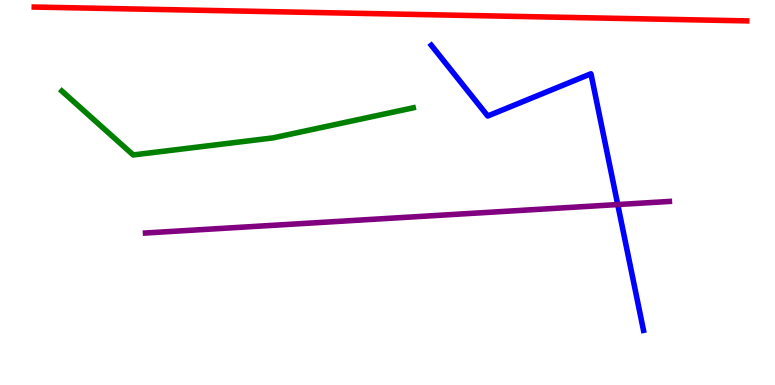[{'lines': ['blue', 'red'], 'intersections': []}, {'lines': ['green', 'red'], 'intersections': []}, {'lines': ['purple', 'red'], 'intersections': []}, {'lines': ['blue', 'green'], 'intersections': []}, {'lines': ['blue', 'purple'], 'intersections': [{'x': 7.97, 'y': 4.69}]}, {'lines': ['green', 'purple'], 'intersections': []}]